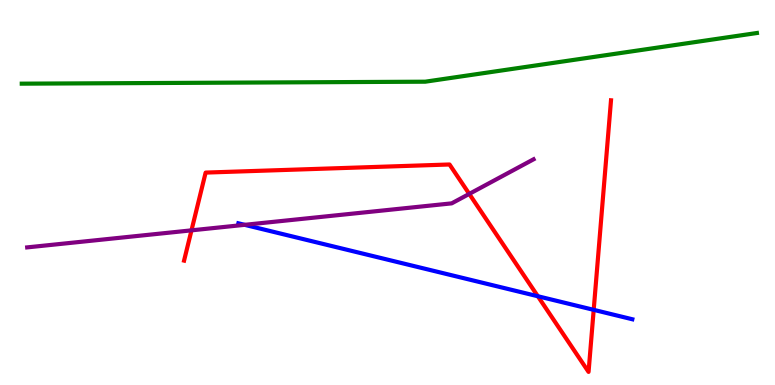[{'lines': ['blue', 'red'], 'intersections': [{'x': 6.94, 'y': 2.31}, {'x': 7.66, 'y': 1.95}]}, {'lines': ['green', 'red'], 'intersections': []}, {'lines': ['purple', 'red'], 'intersections': [{'x': 2.47, 'y': 4.02}, {'x': 6.05, 'y': 4.96}]}, {'lines': ['blue', 'green'], 'intersections': []}, {'lines': ['blue', 'purple'], 'intersections': [{'x': 3.16, 'y': 4.16}]}, {'lines': ['green', 'purple'], 'intersections': []}]